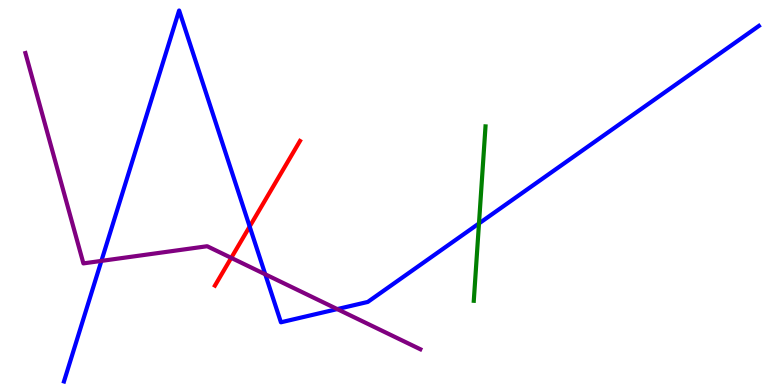[{'lines': ['blue', 'red'], 'intersections': [{'x': 3.22, 'y': 4.12}]}, {'lines': ['green', 'red'], 'intersections': []}, {'lines': ['purple', 'red'], 'intersections': [{'x': 2.98, 'y': 3.3}]}, {'lines': ['blue', 'green'], 'intersections': [{'x': 6.18, 'y': 4.2}]}, {'lines': ['blue', 'purple'], 'intersections': [{'x': 1.31, 'y': 3.22}, {'x': 3.42, 'y': 2.88}, {'x': 4.35, 'y': 1.97}]}, {'lines': ['green', 'purple'], 'intersections': []}]